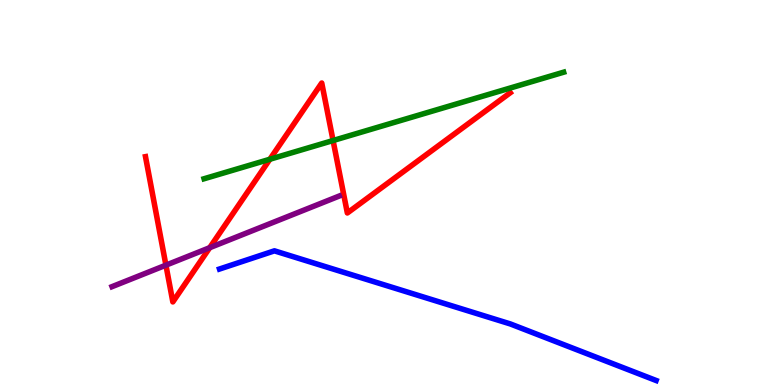[{'lines': ['blue', 'red'], 'intersections': []}, {'lines': ['green', 'red'], 'intersections': [{'x': 3.48, 'y': 5.86}, {'x': 4.3, 'y': 6.35}]}, {'lines': ['purple', 'red'], 'intersections': [{'x': 2.14, 'y': 3.11}, {'x': 2.71, 'y': 3.57}]}, {'lines': ['blue', 'green'], 'intersections': []}, {'lines': ['blue', 'purple'], 'intersections': []}, {'lines': ['green', 'purple'], 'intersections': []}]